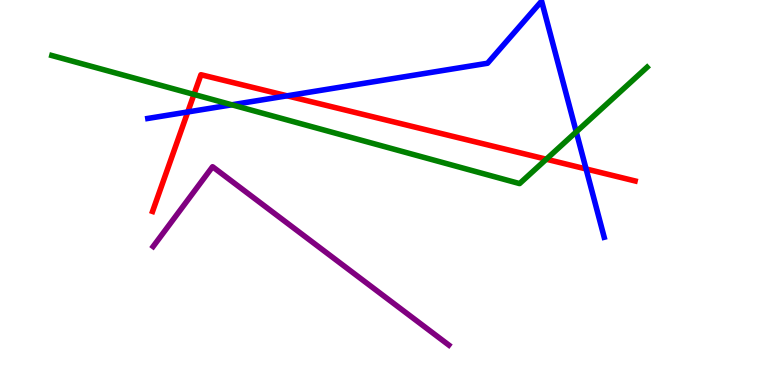[{'lines': ['blue', 'red'], 'intersections': [{'x': 2.42, 'y': 7.09}, {'x': 3.7, 'y': 7.51}, {'x': 7.56, 'y': 5.61}]}, {'lines': ['green', 'red'], 'intersections': [{'x': 2.5, 'y': 7.55}, {'x': 7.05, 'y': 5.86}]}, {'lines': ['purple', 'red'], 'intersections': []}, {'lines': ['blue', 'green'], 'intersections': [{'x': 2.99, 'y': 7.28}, {'x': 7.44, 'y': 6.57}]}, {'lines': ['blue', 'purple'], 'intersections': []}, {'lines': ['green', 'purple'], 'intersections': []}]